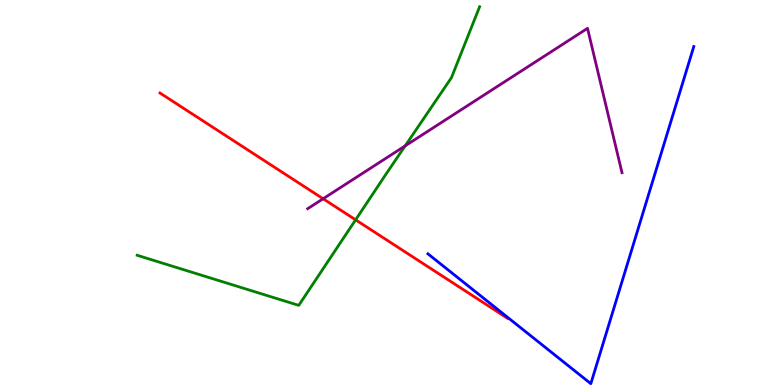[{'lines': ['blue', 'red'], 'intersections': []}, {'lines': ['green', 'red'], 'intersections': [{'x': 4.59, 'y': 4.29}]}, {'lines': ['purple', 'red'], 'intersections': [{'x': 4.17, 'y': 4.84}]}, {'lines': ['blue', 'green'], 'intersections': []}, {'lines': ['blue', 'purple'], 'intersections': []}, {'lines': ['green', 'purple'], 'intersections': [{'x': 5.23, 'y': 6.21}]}]